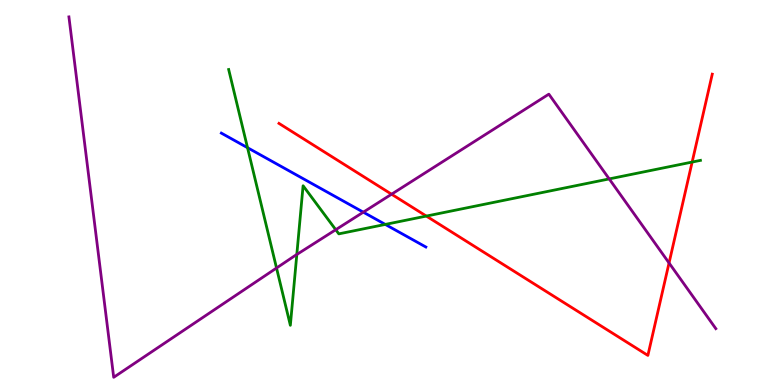[{'lines': ['blue', 'red'], 'intersections': []}, {'lines': ['green', 'red'], 'intersections': [{'x': 5.5, 'y': 4.39}, {'x': 8.93, 'y': 5.79}]}, {'lines': ['purple', 'red'], 'intersections': [{'x': 5.05, 'y': 4.96}, {'x': 8.63, 'y': 3.17}]}, {'lines': ['blue', 'green'], 'intersections': [{'x': 3.19, 'y': 6.16}, {'x': 4.97, 'y': 4.17}]}, {'lines': ['blue', 'purple'], 'intersections': [{'x': 4.69, 'y': 4.49}]}, {'lines': ['green', 'purple'], 'intersections': [{'x': 3.57, 'y': 3.04}, {'x': 3.83, 'y': 3.39}, {'x': 4.33, 'y': 4.03}, {'x': 7.86, 'y': 5.35}]}]